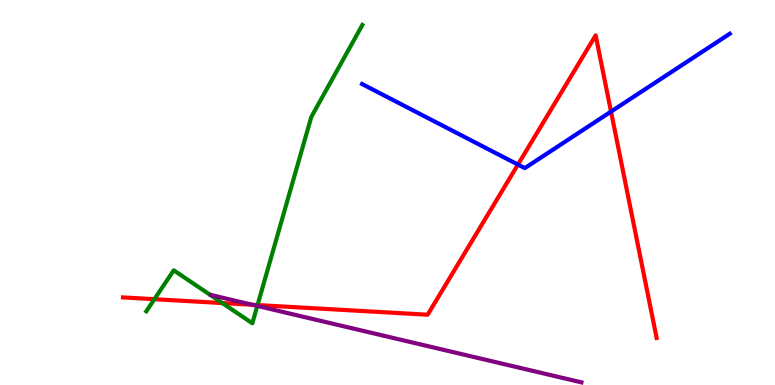[{'lines': ['blue', 'red'], 'intersections': [{'x': 6.68, 'y': 5.73}, {'x': 7.88, 'y': 7.1}]}, {'lines': ['green', 'red'], 'intersections': [{'x': 1.99, 'y': 2.23}, {'x': 2.87, 'y': 2.13}, {'x': 3.32, 'y': 2.08}]}, {'lines': ['purple', 'red'], 'intersections': [{'x': 3.26, 'y': 2.08}]}, {'lines': ['blue', 'green'], 'intersections': []}, {'lines': ['blue', 'purple'], 'intersections': []}, {'lines': ['green', 'purple'], 'intersections': [{'x': 3.32, 'y': 2.05}]}]